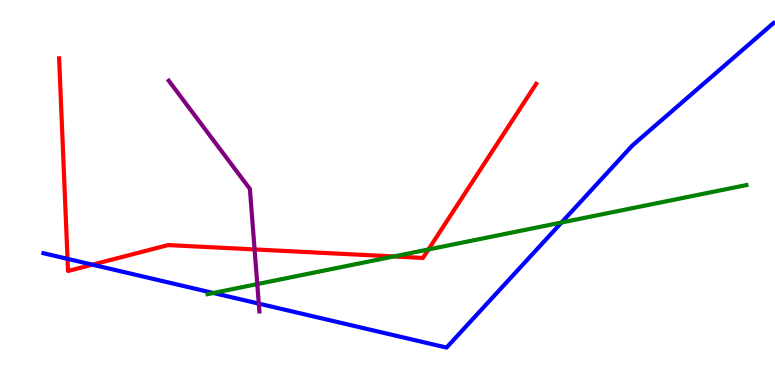[{'lines': ['blue', 'red'], 'intersections': [{'x': 0.871, 'y': 3.28}, {'x': 1.19, 'y': 3.13}]}, {'lines': ['green', 'red'], 'intersections': [{'x': 5.08, 'y': 3.34}, {'x': 5.53, 'y': 3.52}]}, {'lines': ['purple', 'red'], 'intersections': [{'x': 3.29, 'y': 3.52}]}, {'lines': ['blue', 'green'], 'intersections': [{'x': 2.75, 'y': 2.39}, {'x': 7.25, 'y': 4.22}]}, {'lines': ['blue', 'purple'], 'intersections': [{'x': 3.34, 'y': 2.11}]}, {'lines': ['green', 'purple'], 'intersections': [{'x': 3.32, 'y': 2.62}]}]